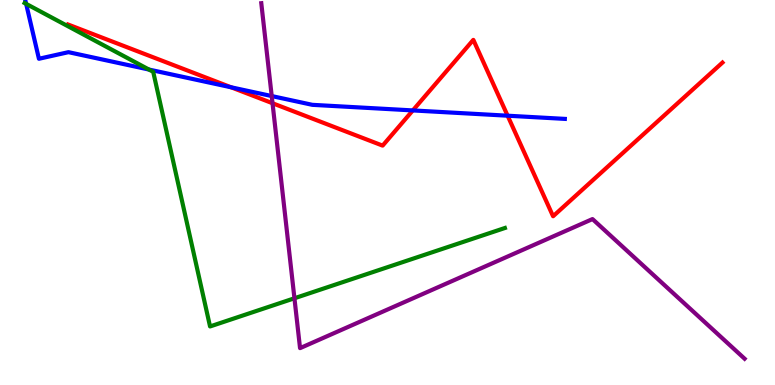[{'lines': ['blue', 'red'], 'intersections': [{'x': 2.98, 'y': 7.73}, {'x': 5.33, 'y': 7.13}, {'x': 6.55, 'y': 6.99}]}, {'lines': ['green', 'red'], 'intersections': []}, {'lines': ['purple', 'red'], 'intersections': [{'x': 3.52, 'y': 7.32}]}, {'lines': ['blue', 'green'], 'intersections': [{'x': 0.337, 'y': 9.9}, {'x': 1.92, 'y': 8.19}]}, {'lines': ['blue', 'purple'], 'intersections': [{'x': 3.51, 'y': 7.5}]}, {'lines': ['green', 'purple'], 'intersections': [{'x': 3.8, 'y': 2.25}]}]